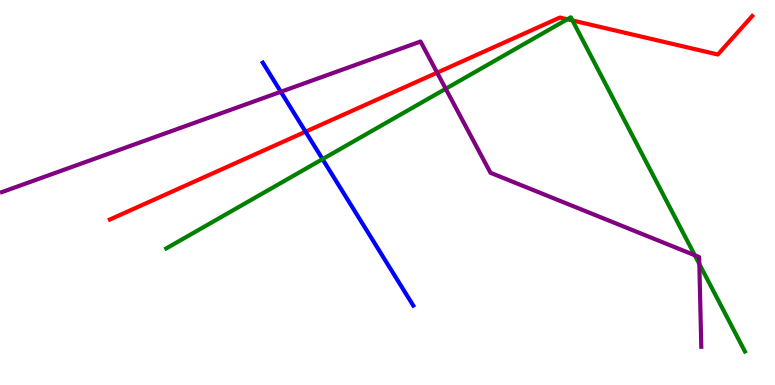[{'lines': ['blue', 'red'], 'intersections': [{'x': 3.94, 'y': 6.58}]}, {'lines': ['green', 'red'], 'intersections': [{'x': 7.32, 'y': 9.5}, {'x': 7.39, 'y': 9.47}]}, {'lines': ['purple', 'red'], 'intersections': [{'x': 5.64, 'y': 8.11}]}, {'lines': ['blue', 'green'], 'intersections': [{'x': 4.16, 'y': 5.87}]}, {'lines': ['blue', 'purple'], 'intersections': [{'x': 3.62, 'y': 7.62}]}, {'lines': ['green', 'purple'], 'intersections': [{'x': 5.75, 'y': 7.69}, {'x': 8.97, 'y': 3.37}, {'x': 9.02, 'y': 3.14}]}]